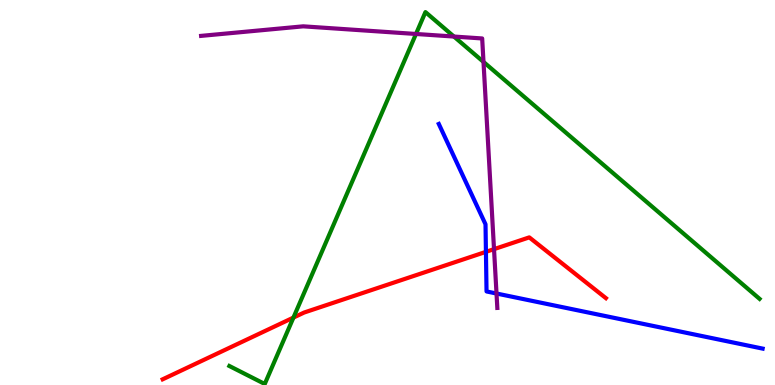[{'lines': ['blue', 'red'], 'intersections': [{'x': 6.27, 'y': 3.46}]}, {'lines': ['green', 'red'], 'intersections': [{'x': 3.79, 'y': 1.75}]}, {'lines': ['purple', 'red'], 'intersections': [{'x': 6.37, 'y': 3.53}]}, {'lines': ['blue', 'green'], 'intersections': []}, {'lines': ['blue', 'purple'], 'intersections': [{'x': 6.41, 'y': 2.38}]}, {'lines': ['green', 'purple'], 'intersections': [{'x': 5.37, 'y': 9.12}, {'x': 5.86, 'y': 9.05}, {'x': 6.24, 'y': 8.39}]}]